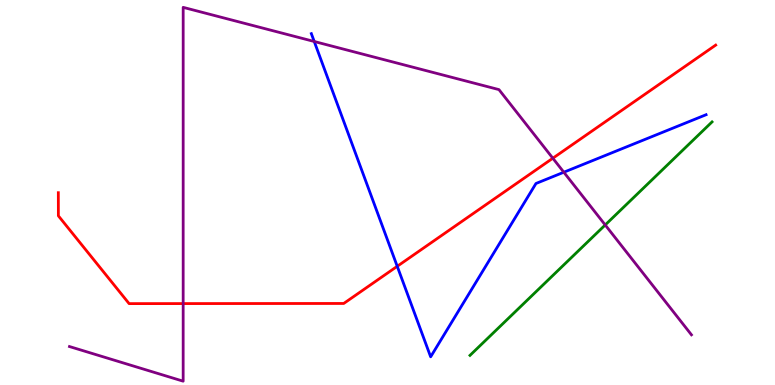[{'lines': ['blue', 'red'], 'intersections': [{'x': 5.13, 'y': 3.08}]}, {'lines': ['green', 'red'], 'intersections': []}, {'lines': ['purple', 'red'], 'intersections': [{'x': 2.36, 'y': 2.11}, {'x': 7.13, 'y': 5.89}]}, {'lines': ['blue', 'green'], 'intersections': []}, {'lines': ['blue', 'purple'], 'intersections': [{'x': 4.05, 'y': 8.92}, {'x': 7.28, 'y': 5.53}]}, {'lines': ['green', 'purple'], 'intersections': [{'x': 7.81, 'y': 4.16}]}]